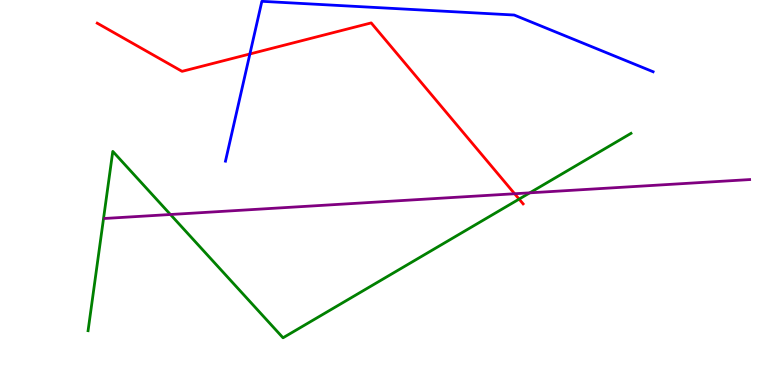[{'lines': ['blue', 'red'], 'intersections': [{'x': 3.22, 'y': 8.6}]}, {'lines': ['green', 'red'], 'intersections': [{'x': 6.7, 'y': 4.83}]}, {'lines': ['purple', 'red'], 'intersections': [{'x': 6.64, 'y': 4.97}]}, {'lines': ['blue', 'green'], 'intersections': []}, {'lines': ['blue', 'purple'], 'intersections': []}, {'lines': ['green', 'purple'], 'intersections': [{'x': 2.2, 'y': 4.43}, {'x': 6.84, 'y': 4.99}]}]